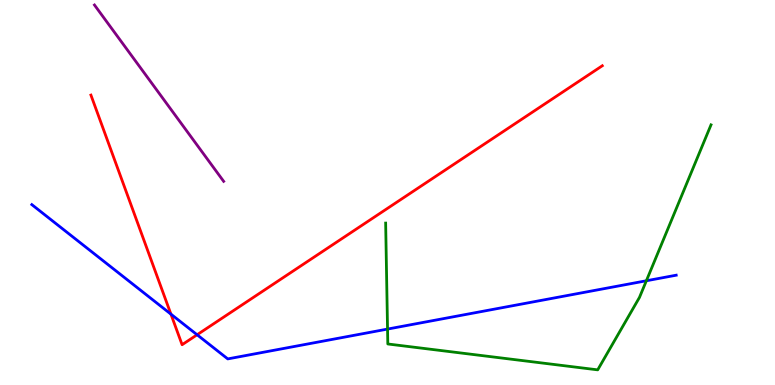[{'lines': ['blue', 'red'], 'intersections': [{'x': 2.21, 'y': 1.84}, {'x': 2.54, 'y': 1.3}]}, {'lines': ['green', 'red'], 'intersections': []}, {'lines': ['purple', 'red'], 'intersections': []}, {'lines': ['blue', 'green'], 'intersections': [{'x': 5.0, 'y': 1.45}, {'x': 8.34, 'y': 2.71}]}, {'lines': ['blue', 'purple'], 'intersections': []}, {'lines': ['green', 'purple'], 'intersections': []}]